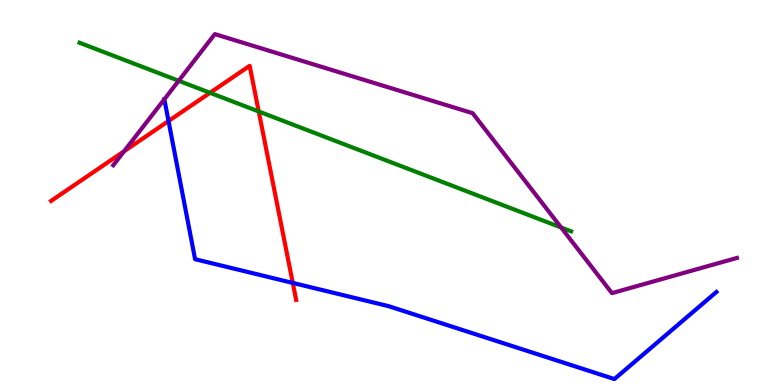[{'lines': ['blue', 'red'], 'intersections': [{'x': 2.17, 'y': 6.86}, {'x': 3.78, 'y': 2.65}]}, {'lines': ['green', 'red'], 'intersections': [{'x': 2.71, 'y': 7.59}, {'x': 3.34, 'y': 7.1}]}, {'lines': ['purple', 'red'], 'intersections': [{'x': 1.6, 'y': 6.07}]}, {'lines': ['blue', 'green'], 'intersections': []}, {'lines': ['blue', 'purple'], 'intersections': [{'x': 2.12, 'y': 7.42}]}, {'lines': ['green', 'purple'], 'intersections': [{'x': 2.31, 'y': 7.9}, {'x': 7.24, 'y': 4.09}]}]